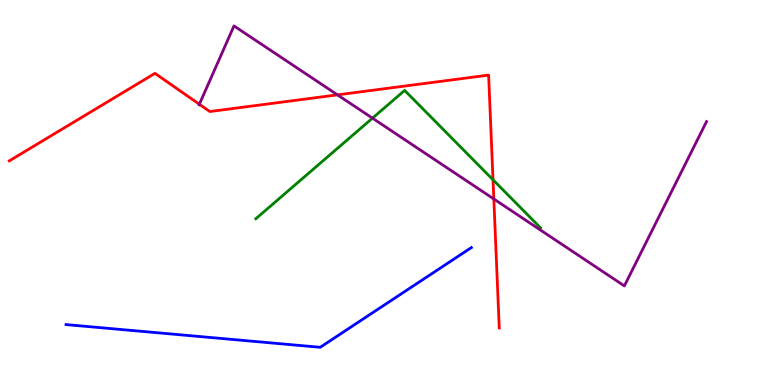[{'lines': ['blue', 'red'], 'intersections': []}, {'lines': ['green', 'red'], 'intersections': [{'x': 6.36, 'y': 5.33}]}, {'lines': ['purple', 'red'], 'intersections': [{'x': 2.57, 'y': 7.29}, {'x': 4.35, 'y': 7.54}, {'x': 6.37, 'y': 4.83}]}, {'lines': ['blue', 'green'], 'intersections': []}, {'lines': ['blue', 'purple'], 'intersections': []}, {'lines': ['green', 'purple'], 'intersections': [{'x': 4.81, 'y': 6.93}]}]